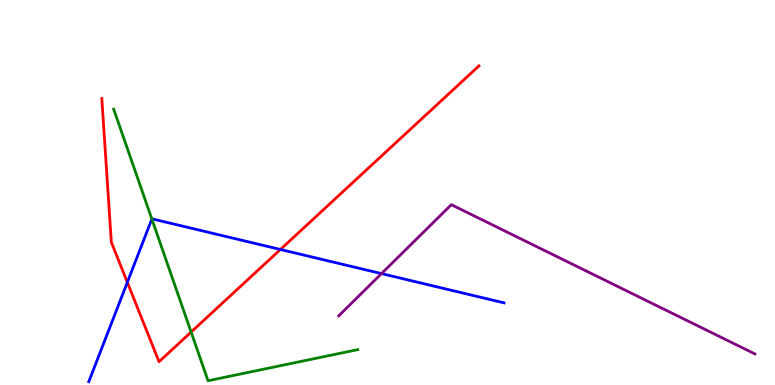[{'lines': ['blue', 'red'], 'intersections': [{'x': 1.64, 'y': 2.67}, {'x': 3.62, 'y': 3.52}]}, {'lines': ['green', 'red'], 'intersections': [{'x': 2.47, 'y': 1.38}]}, {'lines': ['purple', 'red'], 'intersections': []}, {'lines': ['blue', 'green'], 'intersections': [{'x': 1.96, 'y': 4.31}]}, {'lines': ['blue', 'purple'], 'intersections': [{'x': 4.92, 'y': 2.89}]}, {'lines': ['green', 'purple'], 'intersections': []}]